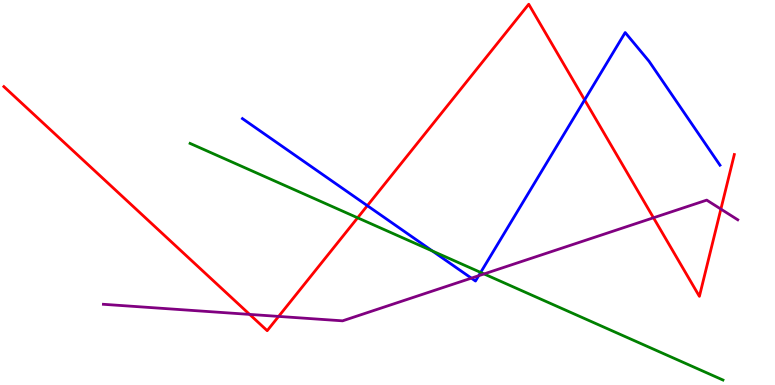[{'lines': ['blue', 'red'], 'intersections': [{'x': 4.74, 'y': 4.66}, {'x': 7.54, 'y': 7.41}]}, {'lines': ['green', 'red'], 'intersections': [{'x': 4.61, 'y': 4.34}]}, {'lines': ['purple', 'red'], 'intersections': [{'x': 3.22, 'y': 1.83}, {'x': 3.6, 'y': 1.78}, {'x': 8.43, 'y': 4.34}, {'x': 9.3, 'y': 4.57}]}, {'lines': ['blue', 'green'], 'intersections': [{'x': 5.58, 'y': 3.48}, {'x': 6.2, 'y': 2.92}]}, {'lines': ['blue', 'purple'], 'intersections': [{'x': 6.08, 'y': 2.78}, {'x': 6.18, 'y': 2.84}]}, {'lines': ['green', 'purple'], 'intersections': [{'x': 6.25, 'y': 2.88}]}]